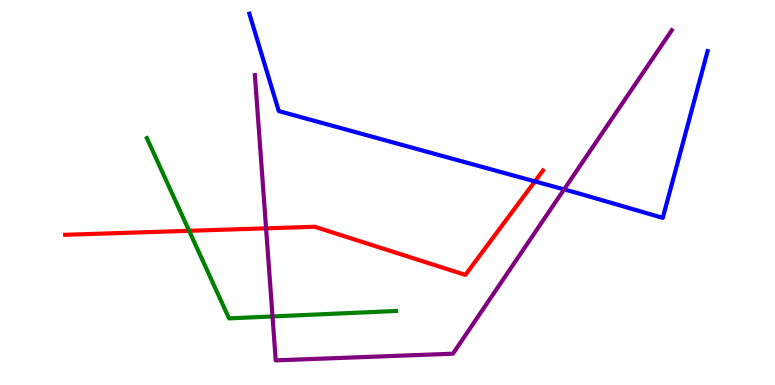[{'lines': ['blue', 'red'], 'intersections': [{'x': 6.9, 'y': 5.29}]}, {'lines': ['green', 'red'], 'intersections': [{'x': 2.44, 'y': 4.01}]}, {'lines': ['purple', 'red'], 'intersections': [{'x': 3.43, 'y': 4.07}]}, {'lines': ['blue', 'green'], 'intersections': []}, {'lines': ['blue', 'purple'], 'intersections': [{'x': 7.28, 'y': 5.08}]}, {'lines': ['green', 'purple'], 'intersections': [{'x': 3.52, 'y': 1.78}]}]